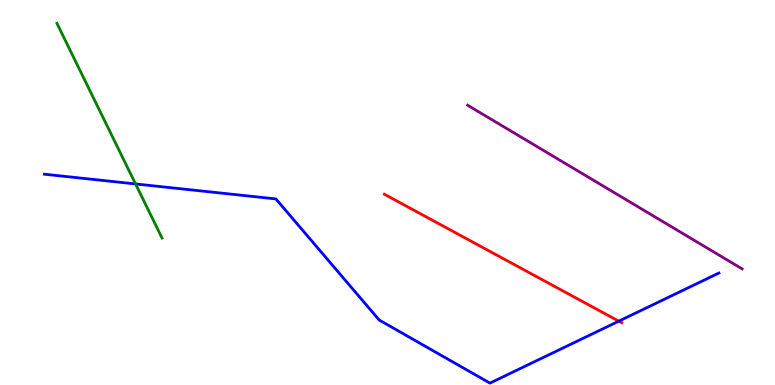[{'lines': ['blue', 'red'], 'intersections': [{'x': 7.98, 'y': 1.66}]}, {'lines': ['green', 'red'], 'intersections': []}, {'lines': ['purple', 'red'], 'intersections': []}, {'lines': ['blue', 'green'], 'intersections': [{'x': 1.75, 'y': 5.22}]}, {'lines': ['blue', 'purple'], 'intersections': []}, {'lines': ['green', 'purple'], 'intersections': []}]